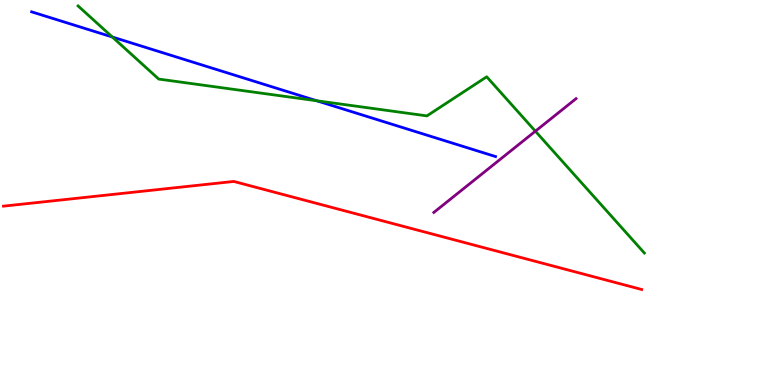[{'lines': ['blue', 'red'], 'intersections': []}, {'lines': ['green', 'red'], 'intersections': []}, {'lines': ['purple', 'red'], 'intersections': []}, {'lines': ['blue', 'green'], 'intersections': [{'x': 1.45, 'y': 9.04}, {'x': 4.09, 'y': 7.38}]}, {'lines': ['blue', 'purple'], 'intersections': []}, {'lines': ['green', 'purple'], 'intersections': [{'x': 6.91, 'y': 6.59}]}]